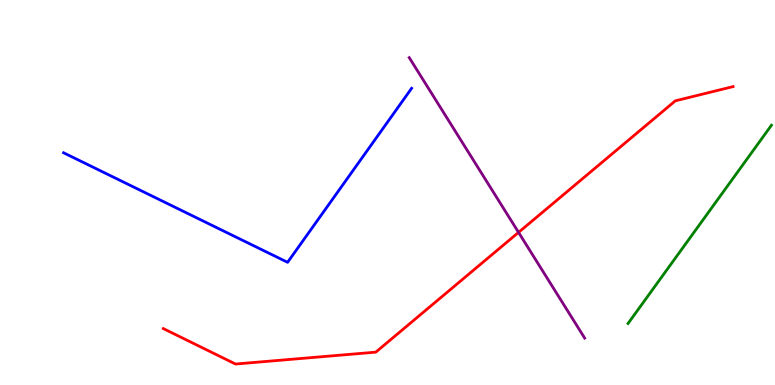[{'lines': ['blue', 'red'], 'intersections': []}, {'lines': ['green', 'red'], 'intersections': []}, {'lines': ['purple', 'red'], 'intersections': [{'x': 6.69, 'y': 3.96}]}, {'lines': ['blue', 'green'], 'intersections': []}, {'lines': ['blue', 'purple'], 'intersections': []}, {'lines': ['green', 'purple'], 'intersections': []}]